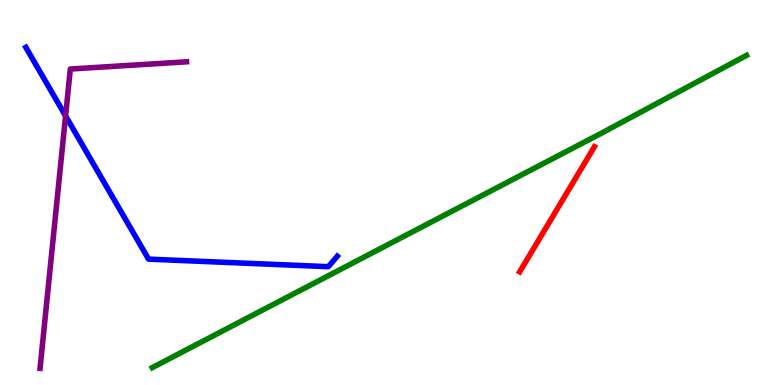[{'lines': ['blue', 'red'], 'intersections': []}, {'lines': ['green', 'red'], 'intersections': []}, {'lines': ['purple', 'red'], 'intersections': []}, {'lines': ['blue', 'green'], 'intersections': []}, {'lines': ['blue', 'purple'], 'intersections': [{'x': 0.846, 'y': 6.99}]}, {'lines': ['green', 'purple'], 'intersections': []}]